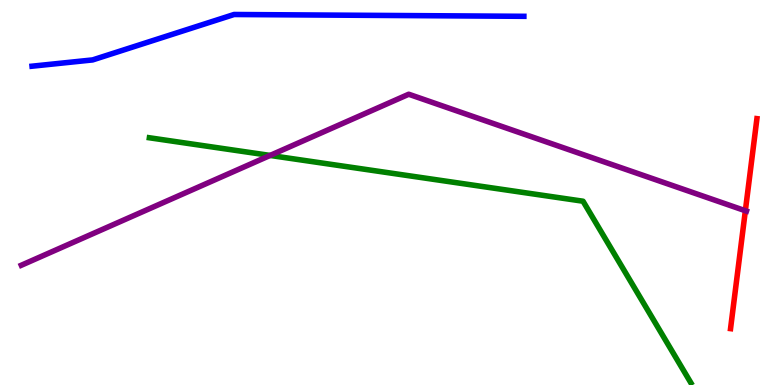[{'lines': ['blue', 'red'], 'intersections': []}, {'lines': ['green', 'red'], 'intersections': []}, {'lines': ['purple', 'red'], 'intersections': [{'x': 9.62, 'y': 4.53}]}, {'lines': ['blue', 'green'], 'intersections': []}, {'lines': ['blue', 'purple'], 'intersections': []}, {'lines': ['green', 'purple'], 'intersections': [{'x': 3.49, 'y': 5.96}]}]